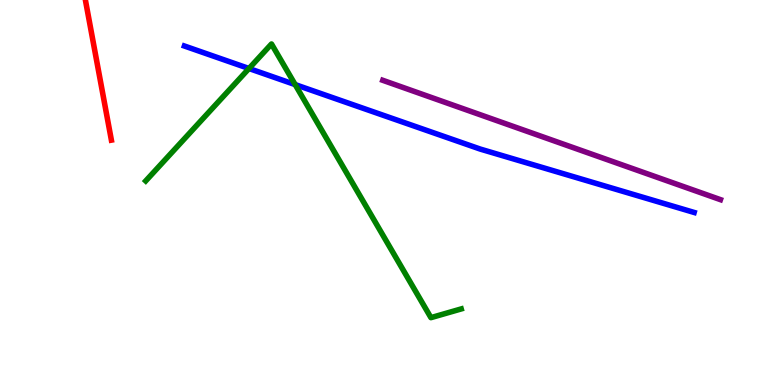[{'lines': ['blue', 'red'], 'intersections': []}, {'lines': ['green', 'red'], 'intersections': []}, {'lines': ['purple', 'red'], 'intersections': []}, {'lines': ['blue', 'green'], 'intersections': [{'x': 3.21, 'y': 8.22}, {'x': 3.81, 'y': 7.8}]}, {'lines': ['blue', 'purple'], 'intersections': []}, {'lines': ['green', 'purple'], 'intersections': []}]